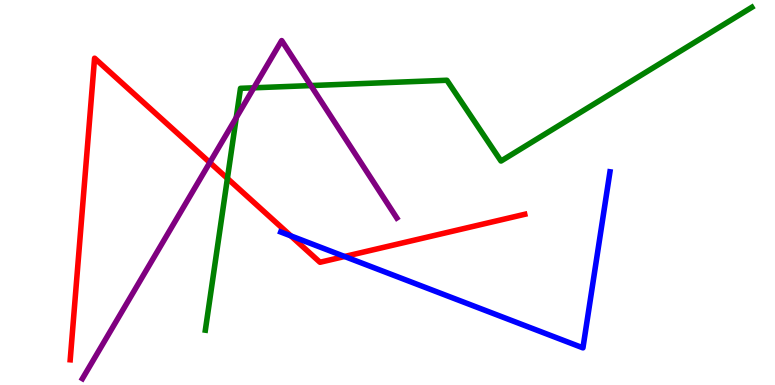[{'lines': ['blue', 'red'], 'intersections': [{'x': 3.75, 'y': 3.87}, {'x': 4.45, 'y': 3.34}]}, {'lines': ['green', 'red'], 'intersections': [{'x': 2.93, 'y': 5.37}]}, {'lines': ['purple', 'red'], 'intersections': [{'x': 2.71, 'y': 5.78}]}, {'lines': ['blue', 'green'], 'intersections': []}, {'lines': ['blue', 'purple'], 'intersections': []}, {'lines': ['green', 'purple'], 'intersections': [{'x': 3.05, 'y': 6.94}, {'x': 3.28, 'y': 7.72}, {'x': 4.01, 'y': 7.78}]}]